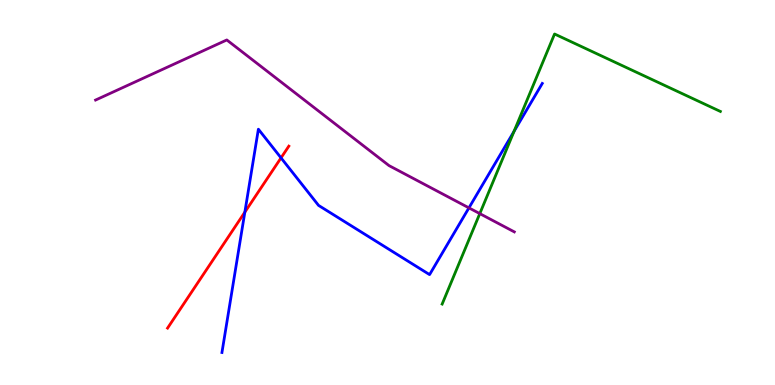[{'lines': ['blue', 'red'], 'intersections': [{'x': 3.16, 'y': 4.49}, {'x': 3.63, 'y': 5.9}]}, {'lines': ['green', 'red'], 'intersections': []}, {'lines': ['purple', 'red'], 'intersections': []}, {'lines': ['blue', 'green'], 'intersections': [{'x': 6.63, 'y': 6.59}]}, {'lines': ['blue', 'purple'], 'intersections': [{'x': 6.05, 'y': 4.6}]}, {'lines': ['green', 'purple'], 'intersections': [{'x': 6.19, 'y': 4.45}]}]